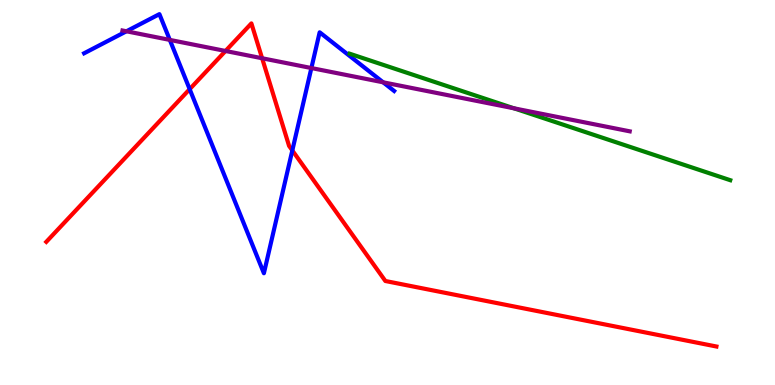[{'lines': ['blue', 'red'], 'intersections': [{'x': 2.45, 'y': 7.68}, {'x': 3.77, 'y': 6.09}]}, {'lines': ['green', 'red'], 'intersections': []}, {'lines': ['purple', 'red'], 'intersections': [{'x': 2.91, 'y': 8.68}, {'x': 3.38, 'y': 8.49}]}, {'lines': ['blue', 'green'], 'intersections': []}, {'lines': ['blue', 'purple'], 'intersections': [{'x': 1.63, 'y': 9.19}, {'x': 2.19, 'y': 8.96}, {'x': 4.02, 'y': 8.23}, {'x': 4.94, 'y': 7.86}]}, {'lines': ['green', 'purple'], 'intersections': [{'x': 6.63, 'y': 7.19}]}]